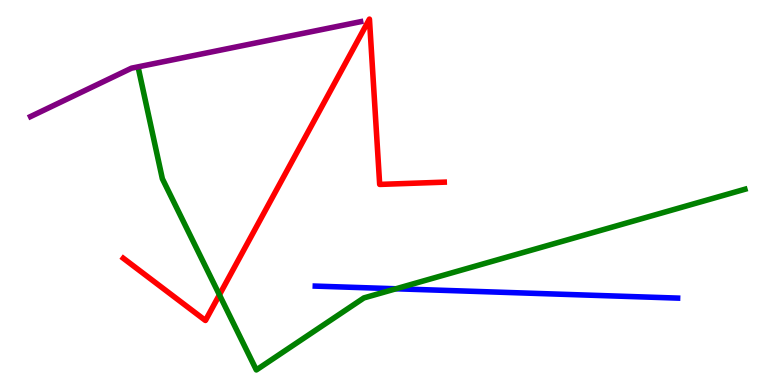[{'lines': ['blue', 'red'], 'intersections': []}, {'lines': ['green', 'red'], 'intersections': [{'x': 2.83, 'y': 2.34}]}, {'lines': ['purple', 'red'], 'intersections': []}, {'lines': ['blue', 'green'], 'intersections': [{'x': 5.11, 'y': 2.5}]}, {'lines': ['blue', 'purple'], 'intersections': []}, {'lines': ['green', 'purple'], 'intersections': []}]